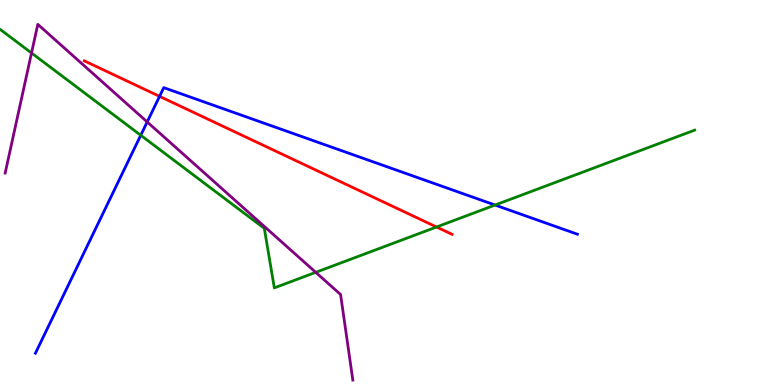[{'lines': ['blue', 'red'], 'intersections': [{'x': 2.06, 'y': 7.5}]}, {'lines': ['green', 'red'], 'intersections': [{'x': 5.63, 'y': 4.1}]}, {'lines': ['purple', 'red'], 'intersections': []}, {'lines': ['blue', 'green'], 'intersections': [{'x': 1.82, 'y': 6.49}, {'x': 6.39, 'y': 4.67}]}, {'lines': ['blue', 'purple'], 'intersections': [{'x': 1.9, 'y': 6.83}]}, {'lines': ['green', 'purple'], 'intersections': [{'x': 0.407, 'y': 8.62}, {'x': 4.07, 'y': 2.93}]}]